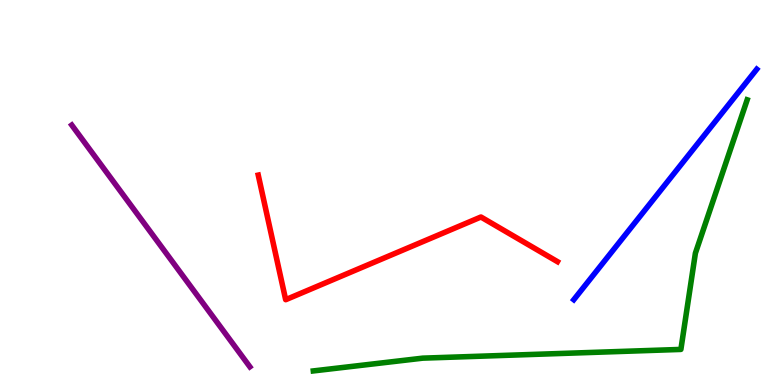[{'lines': ['blue', 'red'], 'intersections': []}, {'lines': ['green', 'red'], 'intersections': []}, {'lines': ['purple', 'red'], 'intersections': []}, {'lines': ['blue', 'green'], 'intersections': []}, {'lines': ['blue', 'purple'], 'intersections': []}, {'lines': ['green', 'purple'], 'intersections': []}]